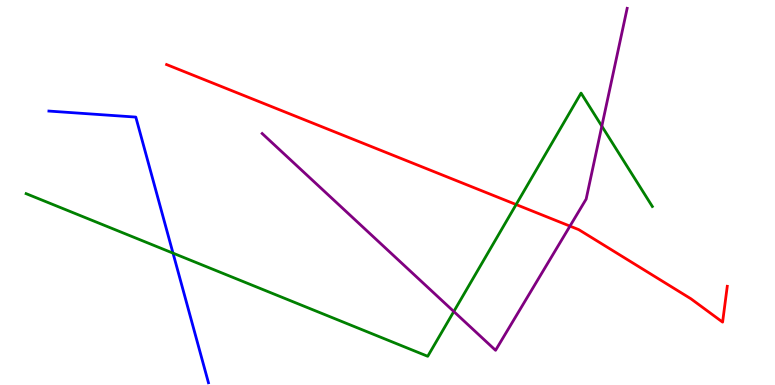[{'lines': ['blue', 'red'], 'intersections': []}, {'lines': ['green', 'red'], 'intersections': [{'x': 6.66, 'y': 4.69}]}, {'lines': ['purple', 'red'], 'intersections': [{'x': 7.35, 'y': 4.13}]}, {'lines': ['blue', 'green'], 'intersections': [{'x': 2.23, 'y': 3.42}]}, {'lines': ['blue', 'purple'], 'intersections': []}, {'lines': ['green', 'purple'], 'intersections': [{'x': 5.86, 'y': 1.91}, {'x': 7.77, 'y': 6.72}]}]